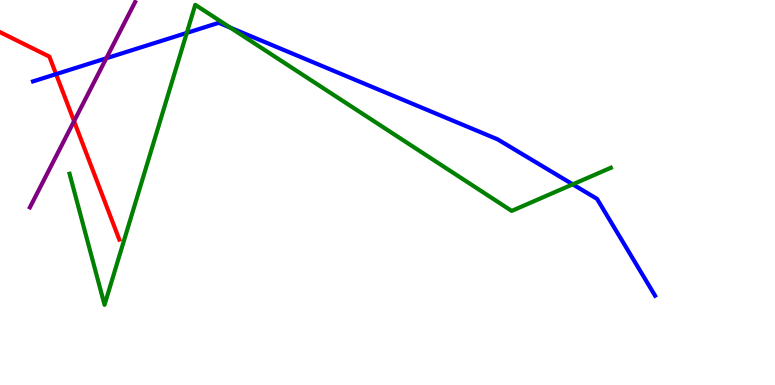[{'lines': ['blue', 'red'], 'intersections': [{'x': 0.723, 'y': 8.07}]}, {'lines': ['green', 'red'], 'intersections': []}, {'lines': ['purple', 'red'], 'intersections': [{'x': 0.956, 'y': 6.85}]}, {'lines': ['blue', 'green'], 'intersections': [{'x': 2.41, 'y': 9.15}, {'x': 2.97, 'y': 9.28}, {'x': 7.39, 'y': 5.21}]}, {'lines': ['blue', 'purple'], 'intersections': [{'x': 1.37, 'y': 8.49}]}, {'lines': ['green', 'purple'], 'intersections': []}]